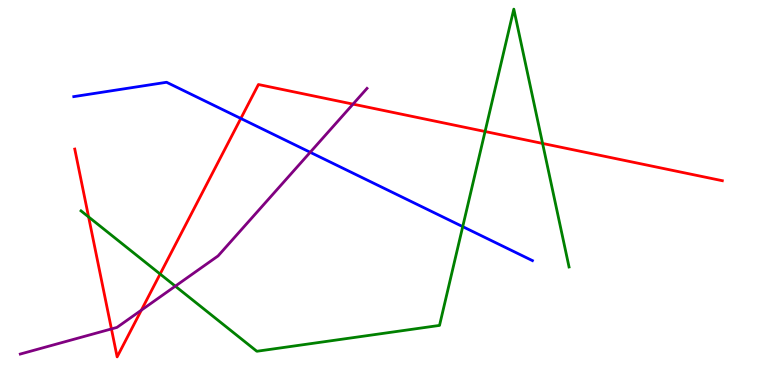[{'lines': ['blue', 'red'], 'intersections': [{'x': 3.11, 'y': 6.92}]}, {'lines': ['green', 'red'], 'intersections': [{'x': 1.14, 'y': 4.37}, {'x': 2.07, 'y': 2.88}, {'x': 6.26, 'y': 6.58}, {'x': 7.0, 'y': 6.27}]}, {'lines': ['purple', 'red'], 'intersections': [{'x': 1.44, 'y': 1.46}, {'x': 1.82, 'y': 1.94}, {'x': 4.55, 'y': 7.3}]}, {'lines': ['blue', 'green'], 'intersections': [{'x': 5.97, 'y': 4.11}]}, {'lines': ['blue', 'purple'], 'intersections': [{'x': 4.0, 'y': 6.04}]}, {'lines': ['green', 'purple'], 'intersections': [{'x': 2.26, 'y': 2.57}]}]